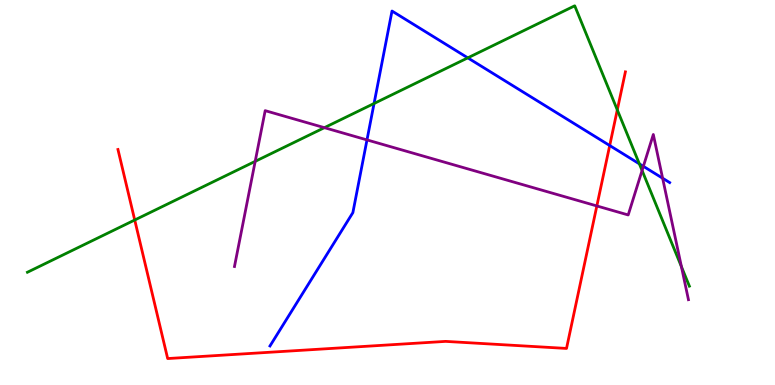[{'lines': ['blue', 'red'], 'intersections': [{'x': 7.87, 'y': 6.22}]}, {'lines': ['green', 'red'], 'intersections': [{'x': 1.74, 'y': 4.29}, {'x': 7.97, 'y': 7.15}]}, {'lines': ['purple', 'red'], 'intersections': [{'x': 7.7, 'y': 4.65}]}, {'lines': ['blue', 'green'], 'intersections': [{'x': 4.83, 'y': 7.31}, {'x': 6.04, 'y': 8.5}, {'x': 8.25, 'y': 5.74}]}, {'lines': ['blue', 'purple'], 'intersections': [{'x': 4.74, 'y': 6.37}, {'x': 8.3, 'y': 5.68}, {'x': 8.55, 'y': 5.37}]}, {'lines': ['green', 'purple'], 'intersections': [{'x': 3.29, 'y': 5.81}, {'x': 4.19, 'y': 6.68}, {'x': 8.28, 'y': 5.57}, {'x': 8.79, 'y': 3.07}]}]